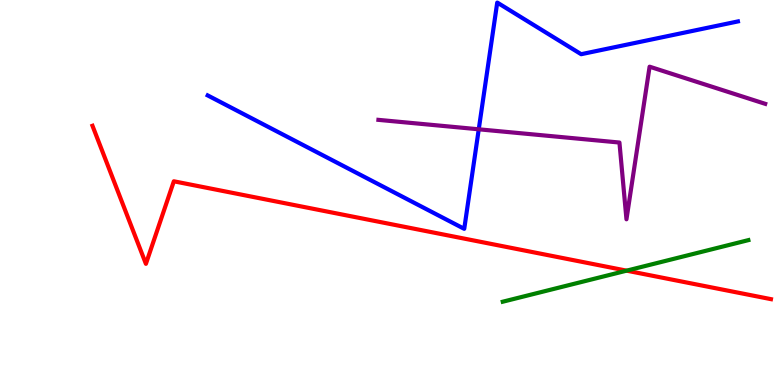[{'lines': ['blue', 'red'], 'intersections': []}, {'lines': ['green', 'red'], 'intersections': [{'x': 8.09, 'y': 2.97}]}, {'lines': ['purple', 'red'], 'intersections': []}, {'lines': ['blue', 'green'], 'intersections': []}, {'lines': ['blue', 'purple'], 'intersections': [{'x': 6.18, 'y': 6.64}]}, {'lines': ['green', 'purple'], 'intersections': []}]